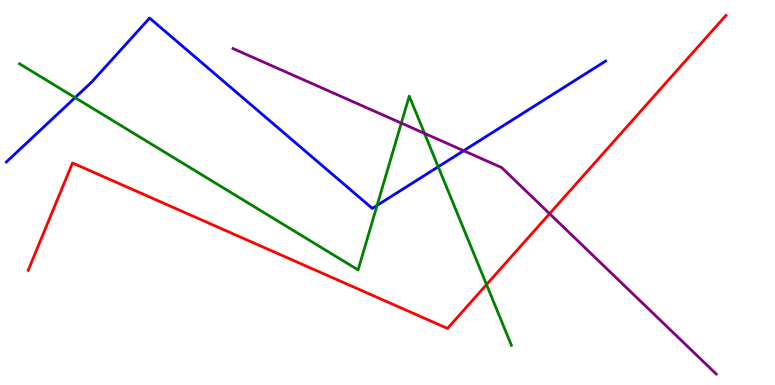[{'lines': ['blue', 'red'], 'intersections': []}, {'lines': ['green', 'red'], 'intersections': [{'x': 6.28, 'y': 2.61}]}, {'lines': ['purple', 'red'], 'intersections': [{'x': 7.09, 'y': 4.45}]}, {'lines': ['blue', 'green'], 'intersections': [{'x': 0.969, 'y': 7.46}, {'x': 4.87, 'y': 4.67}, {'x': 5.65, 'y': 5.67}]}, {'lines': ['blue', 'purple'], 'intersections': [{'x': 5.98, 'y': 6.09}]}, {'lines': ['green', 'purple'], 'intersections': [{'x': 5.18, 'y': 6.8}, {'x': 5.48, 'y': 6.54}]}]